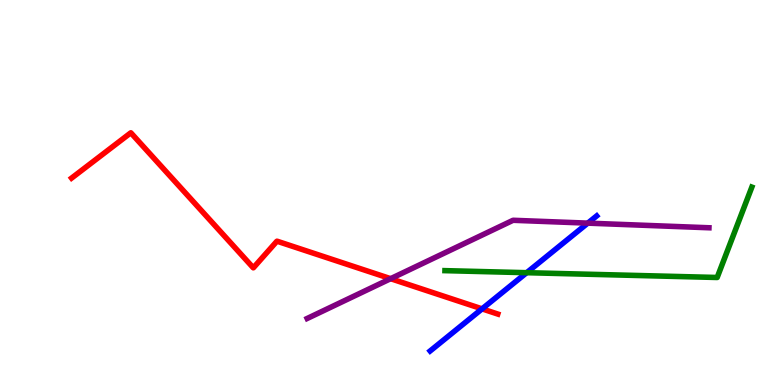[{'lines': ['blue', 'red'], 'intersections': [{'x': 6.22, 'y': 1.98}]}, {'lines': ['green', 'red'], 'intersections': []}, {'lines': ['purple', 'red'], 'intersections': [{'x': 5.04, 'y': 2.76}]}, {'lines': ['blue', 'green'], 'intersections': [{'x': 6.8, 'y': 2.92}]}, {'lines': ['blue', 'purple'], 'intersections': [{'x': 7.58, 'y': 4.2}]}, {'lines': ['green', 'purple'], 'intersections': []}]